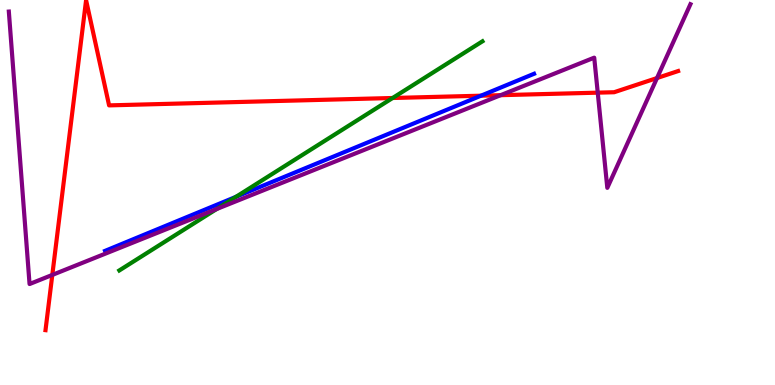[{'lines': ['blue', 'red'], 'intersections': [{'x': 6.21, 'y': 7.51}]}, {'lines': ['green', 'red'], 'intersections': [{'x': 5.07, 'y': 7.45}]}, {'lines': ['purple', 'red'], 'intersections': [{'x': 0.675, 'y': 2.86}, {'x': 6.46, 'y': 7.53}, {'x': 7.71, 'y': 7.59}, {'x': 8.48, 'y': 7.97}]}, {'lines': ['blue', 'green'], 'intersections': [{'x': 3.04, 'y': 4.89}]}, {'lines': ['blue', 'purple'], 'intersections': []}, {'lines': ['green', 'purple'], 'intersections': [{'x': 2.8, 'y': 4.57}]}]